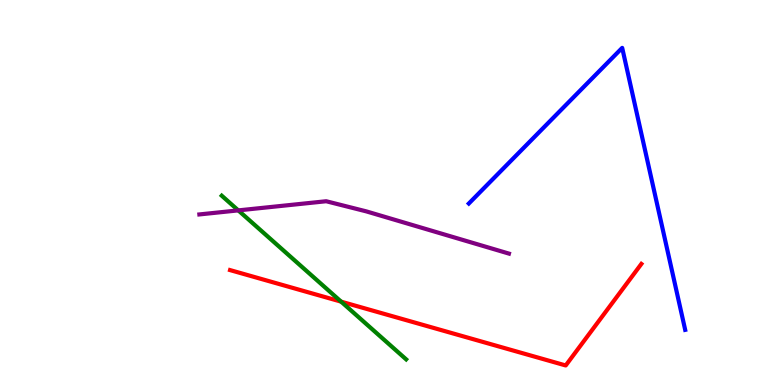[{'lines': ['blue', 'red'], 'intersections': []}, {'lines': ['green', 'red'], 'intersections': [{'x': 4.4, 'y': 2.17}]}, {'lines': ['purple', 'red'], 'intersections': []}, {'lines': ['blue', 'green'], 'intersections': []}, {'lines': ['blue', 'purple'], 'intersections': []}, {'lines': ['green', 'purple'], 'intersections': [{'x': 3.07, 'y': 4.54}]}]